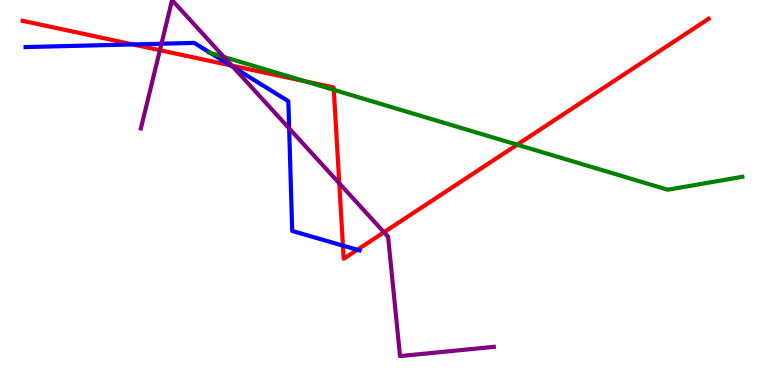[{'lines': ['blue', 'red'], 'intersections': [{'x': 1.71, 'y': 8.85}, {'x': 2.97, 'y': 8.3}, {'x': 4.42, 'y': 3.62}, {'x': 4.61, 'y': 3.51}]}, {'lines': ['green', 'red'], 'intersections': [{'x': 3.94, 'y': 7.89}, {'x': 4.31, 'y': 7.67}, {'x': 6.67, 'y': 6.24}]}, {'lines': ['purple', 'red'], 'intersections': [{'x': 2.06, 'y': 8.7}, {'x': 2.99, 'y': 8.3}, {'x': 4.38, 'y': 5.24}, {'x': 4.95, 'y': 3.97}]}, {'lines': ['blue', 'green'], 'intersections': [{'x': 2.72, 'y': 8.62}]}, {'lines': ['blue', 'purple'], 'intersections': [{'x': 2.08, 'y': 8.86}, {'x': 3.01, 'y': 8.26}, {'x': 3.73, 'y': 6.67}]}, {'lines': ['green', 'purple'], 'intersections': [{'x': 2.89, 'y': 8.52}]}]